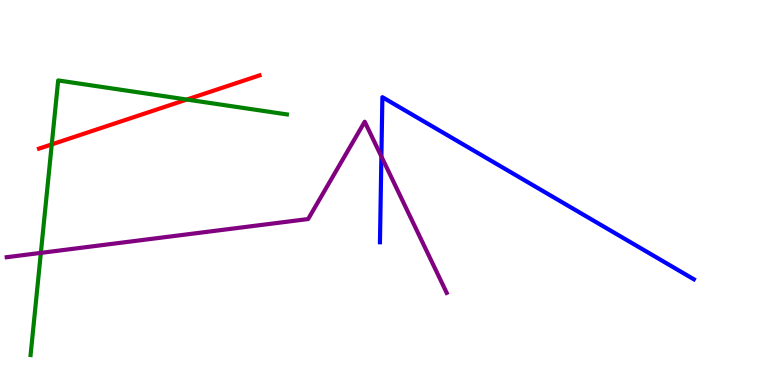[{'lines': ['blue', 'red'], 'intersections': []}, {'lines': ['green', 'red'], 'intersections': [{'x': 0.668, 'y': 6.25}, {'x': 2.41, 'y': 7.41}]}, {'lines': ['purple', 'red'], 'intersections': []}, {'lines': ['blue', 'green'], 'intersections': []}, {'lines': ['blue', 'purple'], 'intersections': [{'x': 4.92, 'y': 5.93}]}, {'lines': ['green', 'purple'], 'intersections': [{'x': 0.527, 'y': 3.43}]}]